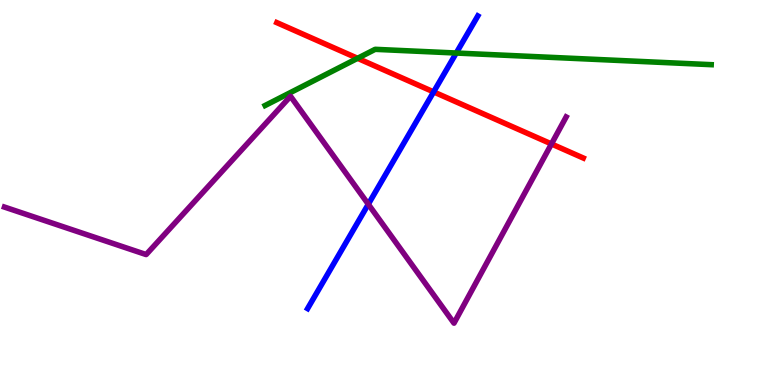[{'lines': ['blue', 'red'], 'intersections': [{'x': 5.6, 'y': 7.61}]}, {'lines': ['green', 'red'], 'intersections': [{'x': 4.61, 'y': 8.49}]}, {'lines': ['purple', 'red'], 'intersections': [{'x': 7.12, 'y': 6.26}]}, {'lines': ['blue', 'green'], 'intersections': [{'x': 5.89, 'y': 8.62}]}, {'lines': ['blue', 'purple'], 'intersections': [{'x': 4.75, 'y': 4.7}]}, {'lines': ['green', 'purple'], 'intersections': []}]